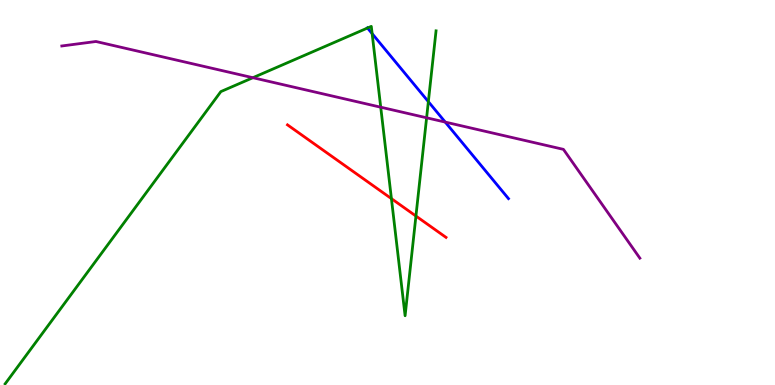[{'lines': ['blue', 'red'], 'intersections': []}, {'lines': ['green', 'red'], 'intersections': [{'x': 5.05, 'y': 4.84}, {'x': 5.37, 'y': 4.39}]}, {'lines': ['purple', 'red'], 'intersections': []}, {'lines': ['blue', 'green'], 'intersections': [{'x': 4.74, 'y': 9.27}, {'x': 4.8, 'y': 9.13}, {'x': 5.53, 'y': 7.36}]}, {'lines': ['blue', 'purple'], 'intersections': [{'x': 5.74, 'y': 6.83}]}, {'lines': ['green', 'purple'], 'intersections': [{'x': 3.26, 'y': 7.98}, {'x': 4.91, 'y': 7.22}, {'x': 5.5, 'y': 6.94}]}]